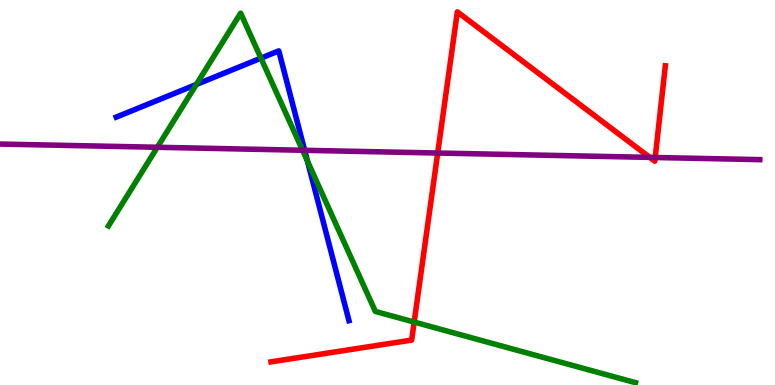[{'lines': ['blue', 'red'], 'intersections': []}, {'lines': ['green', 'red'], 'intersections': [{'x': 5.34, 'y': 1.63}]}, {'lines': ['purple', 'red'], 'intersections': [{'x': 5.65, 'y': 6.03}, {'x': 8.38, 'y': 5.91}, {'x': 8.45, 'y': 5.91}]}, {'lines': ['blue', 'green'], 'intersections': [{'x': 2.53, 'y': 7.81}, {'x': 3.37, 'y': 8.49}, {'x': 3.97, 'y': 5.81}]}, {'lines': ['blue', 'purple'], 'intersections': [{'x': 3.93, 'y': 6.1}]}, {'lines': ['green', 'purple'], 'intersections': [{'x': 2.03, 'y': 6.17}, {'x': 3.9, 'y': 6.1}]}]